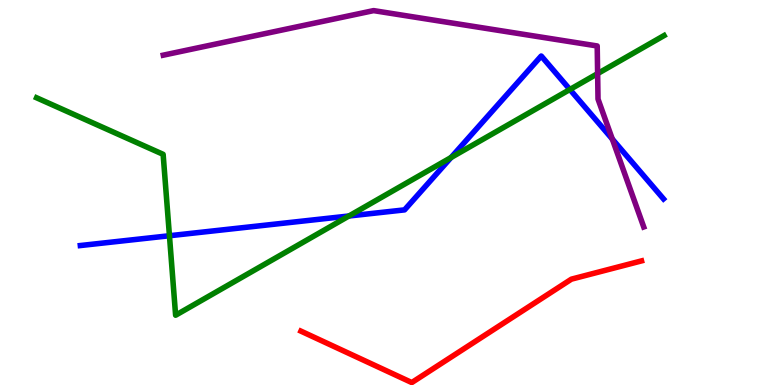[{'lines': ['blue', 'red'], 'intersections': []}, {'lines': ['green', 'red'], 'intersections': []}, {'lines': ['purple', 'red'], 'intersections': []}, {'lines': ['blue', 'green'], 'intersections': [{'x': 2.19, 'y': 3.88}, {'x': 4.5, 'y': 4.39}, {'x': 5.82, 'y': 5.91}, {'x': 7.35, 'y': 7.68}]}, {'lines': ['blue', 'purple'], 'intersections': [{'x': 7.9, 'y': 6.39}]}, {'lines': ['green', 'purple'], 'intersections': [{'x': 7.71, 'y': 8.09}]}]